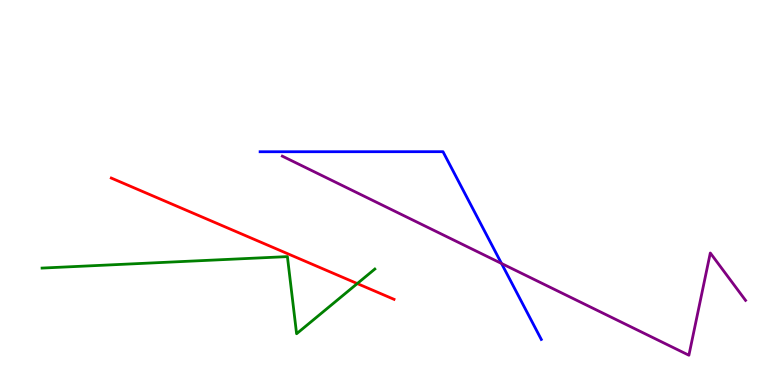[{'lines': ['blue', 'red'], 'intersections': []}, {'lines': ['green', 'red'], 'intersections': [{'x': 4.61, 'y': 2.63}]}, {'lines': ['purple', 'red'], 'intersections': []}, {'lines': ['blue', 'green'], 'intersections': []}, {'lines': ['blue', 'purple'], 'intersections': [{'x': 6.47, 'y': 3.16}]}, {'lines': ['green', 'purple'], 'intersections': []}]